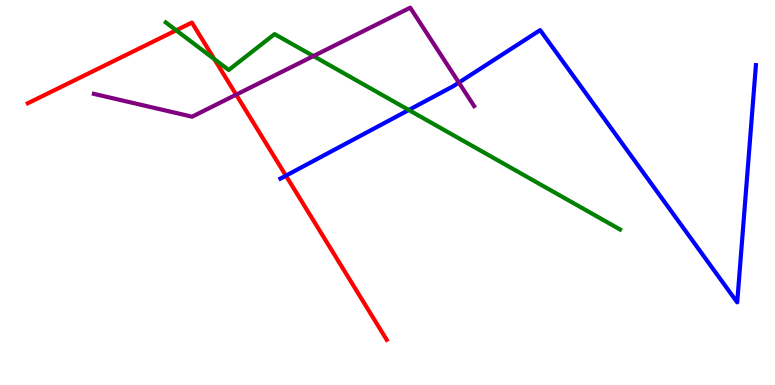[{'lines': ['blue', 'red'], 'intersections': [{'x': 3.69, 'y': 5.44}]}, {'lines': ['green', 'red'], 'intersections': [{'x': 2.27, 'y': 9.21}, {'x': 2.77, 'y': 8.46}]}, {'lines': ['purple', 'red'], 'intersections': [{'x': 3.05, 'y': 7.54}]}, {'lines': ['blue', 'green'], 'intersections': [{'x': 5.27, 'y': 7.14}]}, {'lines': ['blue', 'purple'], 'intersections': [{'x': 5.92, 'y': 7.86}]}, {'lines': ['green', 'purple'], 'intersections': [{'x': 4.04, 'y': 8.54}]}]